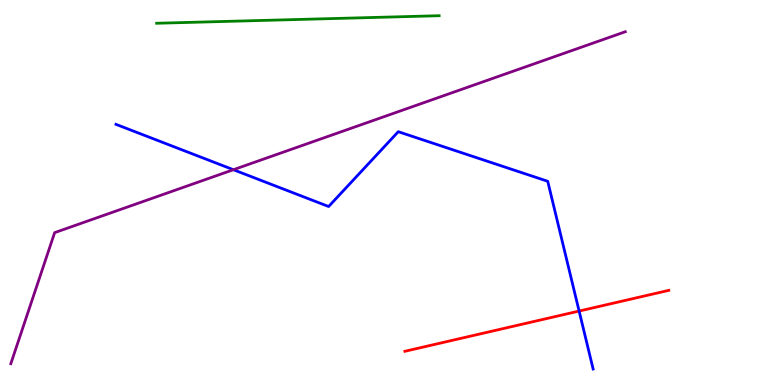[{'lines': ['blue', 'red'], 'intersections': [{'x': 7.47, 'y': 1.92}]}, {'lines': ['green', 'red'], 'intersections': []}, {'lines': ['purple', 'red'], 'intersections': []}, {'lines': ['blue', 'green'], 'intersections': []}, {'lines': ['blue', 'purple'], 'intersections': [{'x': 3.01, 'y': 5.59}]}, {'lines': ['green', 'purple'], 'intersections': []}]